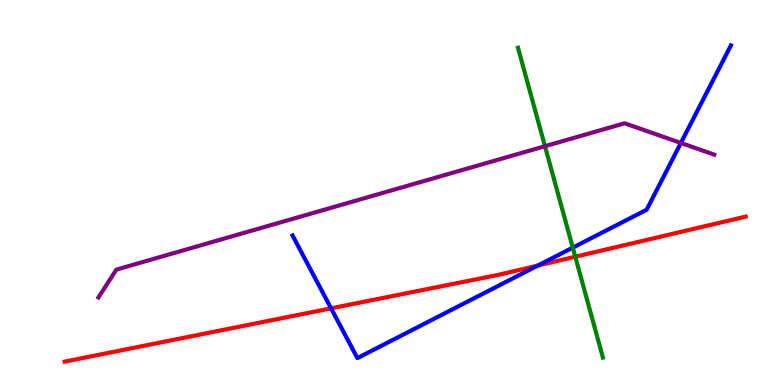[{'lines': ['blue', 'red'], 'intersections': [{'x': 4.27, 'y': 1.99}, {'x': 6.94, 'y': 3.1}]}, {'lines': ['green', 'red'], 'intersections': [{'x': 7.42, 'y': 3.33}]}, {'lines': ['purple', 'red'], 'intersections': []}, {'lines': ['blue', 'green'], 'intersections': [{'x': 7.39, 'y': 3.57}]}, {'lines': ['blue', 'purple'], 'intersections': [{'x': 8.79, 'y': 6.29}]}, {'lines': ['green', 'purple'], 'intersections': [{'x': 7.03, 'y': 6.2}]}]